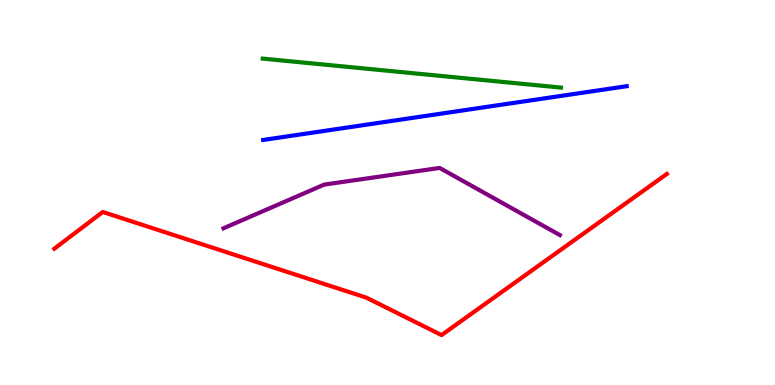[{'lines': ['blue', 'red'], 'intersections': []}, {'lines': ['green', 'red'], 'intersections': []}, {'lines': ['purple', 'red'], 'intersections': []}, {'lines': ['blue', 'green'], 'intersections': []}, {'lines': ['blue', 'purple'], 'intersections': []}, {'lines': ['green', 'purple'], 'intersections': []}]